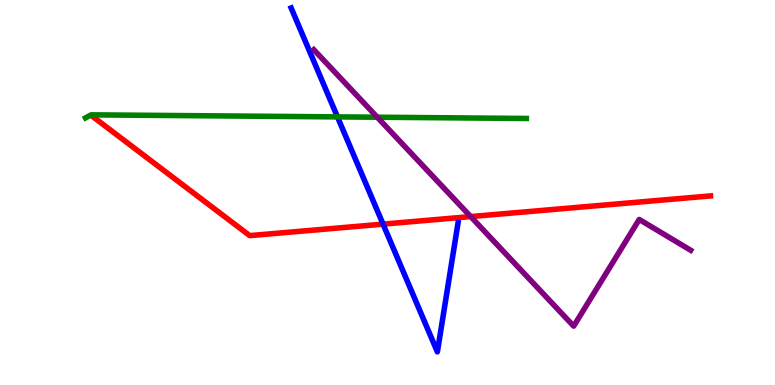[{'lines': ['blue', 'red'], 'intersections': [{'x': 4.94, 'y': 4.18}]}, {'lines': ['green', 'red'], 'intersections': []}, {'lines': ['purple', 'red'], 'intersections': [{'x': 6.07, 'y': 4.37}]}, {'lines': ['blue', 'green'], 'intersections': [{'x': 4.35, 'y': 6.96}]}, {'lines': ['blue', 'purple'], 'intersections': []}, {'lines': ['green', 'purple'], 'intersections': [{'x': 4.87, 'y': 6.96}]}]